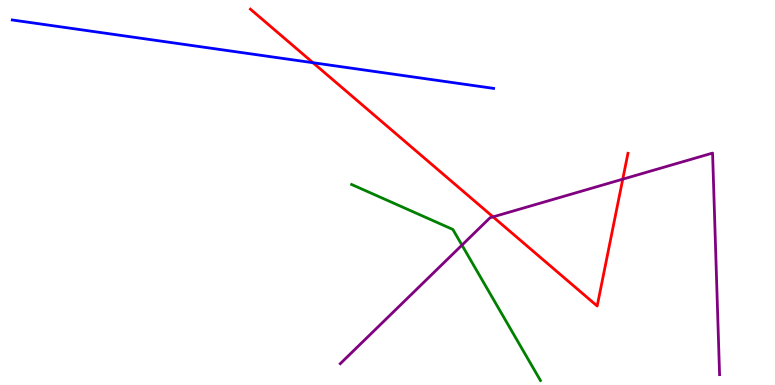[{'lines': ['blue', 'red'], 'intersections': [{'x': 4.04, 'y': 8.37}]}, {'lines': ['green', 'red'], 'intersections': []}, {'lines': ['purple', 'red'], 'intersections': [{'x': 6.36, 'y': 4.37}, {'x': 8.04, 'y': 5.35}]}, {'lines': ['blue', 'green'], 'intersections': []}, {'lines': ['blue', 'purple'], 'intersections': []}, {'lines': ['green', 'purple'], 'intersections': [{'x': 5.96, 'y': 3.63}]}]